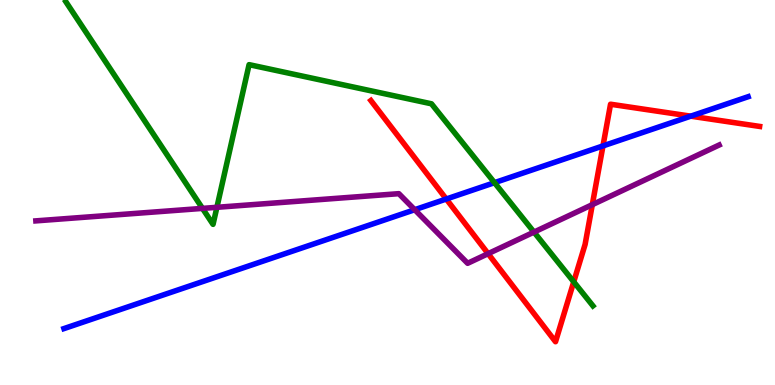[{'lines': ['blue', 'red'], 'intersections': [{'x': 5.76, 'y': 4.83}, {'x': 7.78, 'y': 6.21}, {'x': 8.91, 'y': 6.98}]}, {'lines': ['green', 'red'], 'intersections': [{'x': 7.4, 'y': 2.68}]}, {'lines': ['purple', 'red'], 'intersections': [{'x': 6.3, 'y': 3.41}, {'x': 7.64, 'y': 4.68}]}, {'lines': ['blue', 'green'], 'intersections': [{'x': 6.38, 'y': 5.26}]}, {'lines': ['blue', 'purple'], 'intersections': [{'x': 5.35, 'y': 4.55}]}, {'lines': ['green', 'purple'], 'intersections': [{'x': 2.61, 'y': 4.59}, {'x': 2.8, 'y': 4.62}, {'x': 6.89, 'y': 3.97}]}]